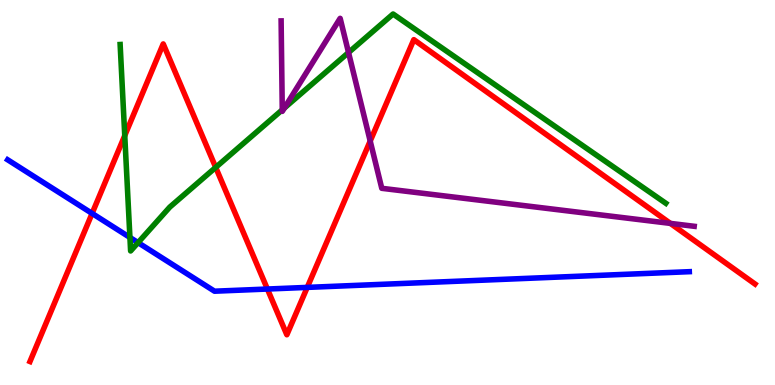[{'lines': ['blue', 'red'], 'intersections': [{'x': 1.19, 'y': 4.46}, {'x': 3.45, 'y': 2.49}, {'x': 3.96, 'y': 2.54}]}, {'lines': ['green', 'red'], 'intersections': [{'x': 1.61, 'y': 6.48}, {'x': 2.78, 'y': 5.65}]}, {'lines': ['purple', 'red'], 'intersections': [{'x': 4.78, 'y': 6.34}, {'x': 8.65, 'y': 4.2}]}, {'lines': ['blue', 'green'], 'intersections': [{'x': 1.68, 'y': 3.83}, {'x': 1.78, 'y': 3.7}]}, {'lines': ['blue', 'purple'], 'intersections': []}, {'lines': ['green', 'purple'], 'intersections': [{'x': 3.64, 'y': 7.15}, {'x': 3.67, 'y': 7.2}, {'x': 4.5, 'y': 8.64}]}]